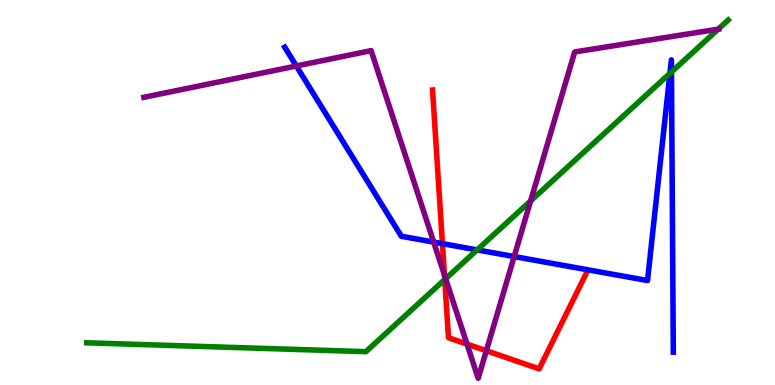[{'lines': ['blue', 'red'], 'intersections': [{'x': 5.71, 'y': 3.67}]}, {'lines': ['green', 'red'], 'intersections': [{'x': 5.74, 'y': 2.74}]}, {'lines': ['purple', 'red'], 'intersections': [{'x': 5.73, 'y': 2.86}, {'x': 6.03, 'y': 1.06}, {'x': 6.28, 'y': 0.89}]}, {'lines': ['blue', 'green'], 'intersections': [{'x': 6.16, 'y': 3.51}, {'x': 8.64, 'y': 8.09}, {'x': 8.66, 'y': 8.13}]}, {'lines': ['blue', 'purple'], 'intersections': [{'x': 3.82, 'y': 8.29}, {'x': 5.6, 'y': 3.71}, {'x': 6.63, 'y': 3.34}]}, {'lines': ['green', 'purple'], 'intersections': [{'x': 5.75, 'y': 2.76}, {'x': 6.85, 'y': 4.78}, {'x': 9.27, 'y': 9.24}]}]